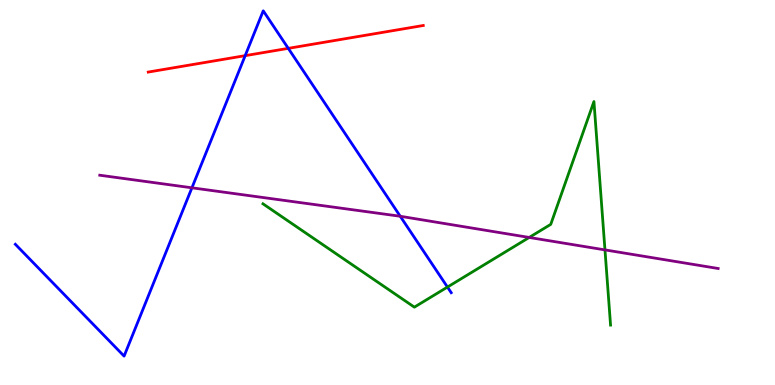[{'lines': ['blue', 'red'], 'intersections': [{'x': 3.16, 'y': 8.55}, {'x': 3.72, 'y': 8.74}]}, {'lines': ['green', 'red'], 'intersections': []}, {'lines': ['purple', 'red'], 'intersections': []}, {'lines': ['blue', 'green'], 'intersections': [{'x': 5.77, 'y': 2.54}]}, {'lines': ['blue', 'purple'], 'intersections': [{'x': 2.48, 'y': 5.12}, {'x': 5.16, 'y': 4.38}]}, {'lines': ['green', 'purple'], 'intersections': [{'x': 6.83, 'y': 3.83}, {'x': 7.81, 'y': 3.51}]}]